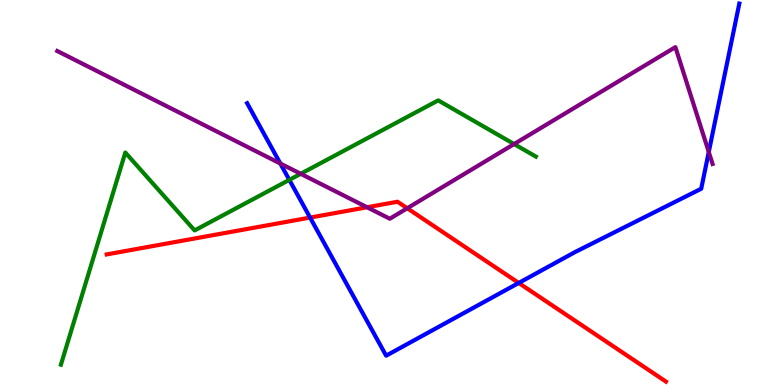[{'lines': ['blue', 'red'], 'intersections': [{'x': 4.0, 'y': 4.35}, {'x': 6.69, 'y': 2.65}]}, {'lines': ['green', 'red'], 'intersections': []}, {'lines': ['purple', 'red'], 'intersections': [{'x': 4.74, 'y': 4.62}, {'x': 5.25, 'y': 4.59}]}, {'lines': ['blue', 'green'], 'intersections': [{'x': 3.73, 'y': 5.33}]}, {'lines': ['blue', 'purple'], 'intersections': [{'x': 3.62, 'y': 5.75}, {'x': 9.15, 'y': 6.05}]}, {'lines': ['green', 'purple'], 'intersections': [{'x': 3.88, 'y': 5.49}, {'x': 6.63, 'y': 6.26}]}]